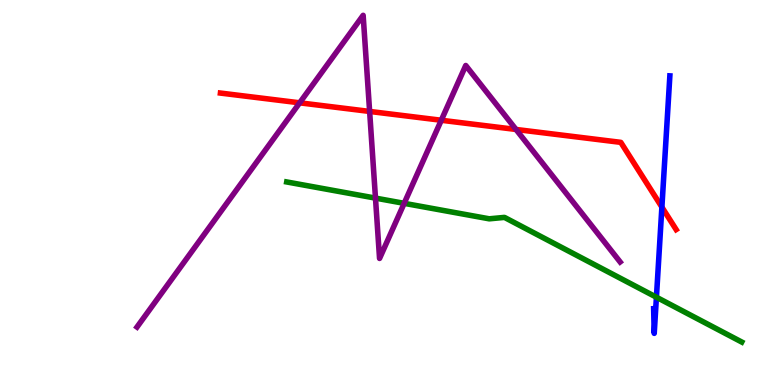[{'lines': ['blue', 'red'], 'intersections': [{'x': 8.54, 'y': 4.62}]}, {'lines': ['green', 'red'], 'intersections': []}, {'lines': ['purple', 'red'], 'intersections': [{'x': 3.87, 'y': 7.33}, {'x': 4.77, 'y': 7.11}, {'x': 5.69, 'y': 6.88}, {'x': 6.66, 'y': 6.64}]}, {'lines': ['blue', 'green'], 'intersections': [{'x': 8.47, 'y': 2.28}]}, {'lines': ['blue', 'purple'], 'intersections': []}, {'lines': ['green', 'purple'], 'intersections': [{'x': 4.84, 'y': 4.85}, {'x': 5.22, 'y': 4.72}]}]